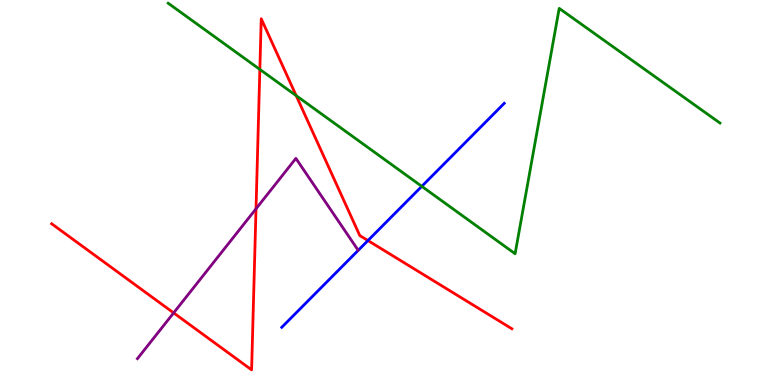[{'lines': ['blue', 'red'], 'intersections': [{'x': 4.75, 'y': 3.75}]}, {'lines': ['green', 'red'], 'intersections': [{'x': 3.35, 'y': 8.2}, {'x': 3.82, 'y': 7.52}]}, {'lines': ['purple', 'red'], 'intersections': [{'x': 2.24, 'y': 1.87}, {'x': 3.3, 'y': 4.58}]}, {'lines': ['blue', 'green'], 'intersections': [{'x': 5.44, 'y': 5.16}]}, {'lines': ['blue', 'purple'], 'intersections': []}, {'lines': ['green', 'purple'], 'intersections': []}]